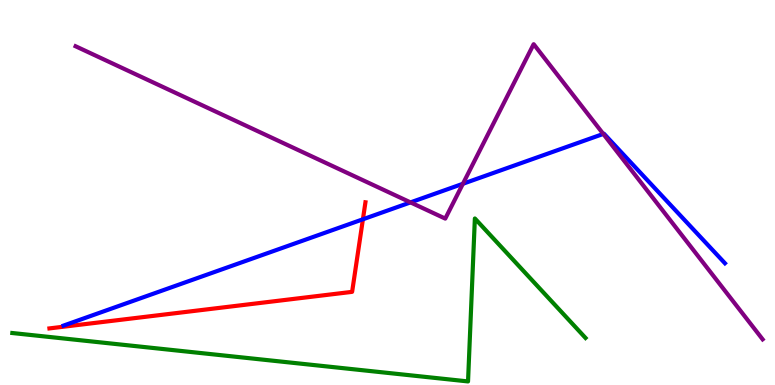[{'lines': ['blue', 'red'], 'intersections': [{'x': 4.68, 'y': 4.3}]}, {'lines': ['green', 'red'], 'intersections': []}, {'lines': ['purple', 'red'], 'intersections': []}, {'lines': ['blue', 'green'], 'intersections': []}, {'lines': ['blue', 'purple'], 'intersections': [{'x': 5.3, 'y': 4.74}, {'x': 5.97, 'y': 5.23}, {'x': 7.78, 'y': 6.52}]}, {'lines': ['green', 'purple'], 'intersections': []}]